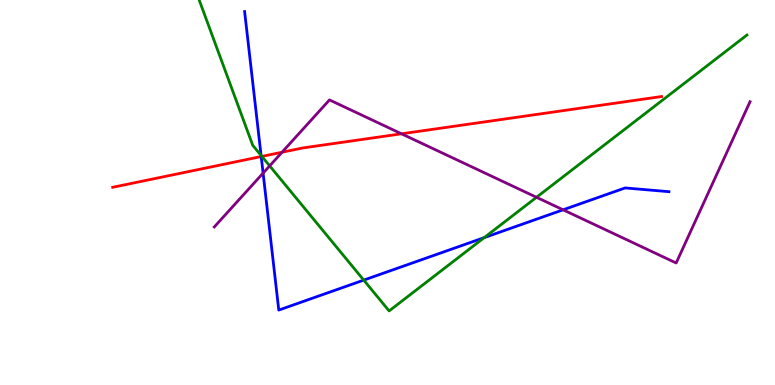[{'lines': ['blue', 'red'], 'intersections': [{'x': 3.37, 'y': 5.93}]}, {'lines': ['green', 'red'], 'intersections': [{'x': 3.38, 'y': 5.94}]}, {'lines': ['purple', 'red'], 'intersections': [{'x': 3.64, 'y': 6.05}, {'x': 5.18, 'y': 6.52}]}, {'lines': ['blue', 'green'], 'intersections': [{'x': 3.37, 'y': 5.96}, {'x': 4.69, 'y': 2.72}, {'x': 6.25, 'y': 3.83}]}, {'lines': ['blue', 'purple'], 'intersections': [{'x': 3.39, 'y': 5.5}, {'x': 7.27, 'y': 4.55}]}, {'lines': ['green', 'purple'], 'intersections': [{'x': 3.48, 'y': 5.69}, {'x': 6.92, 'y': 4.88}]}]